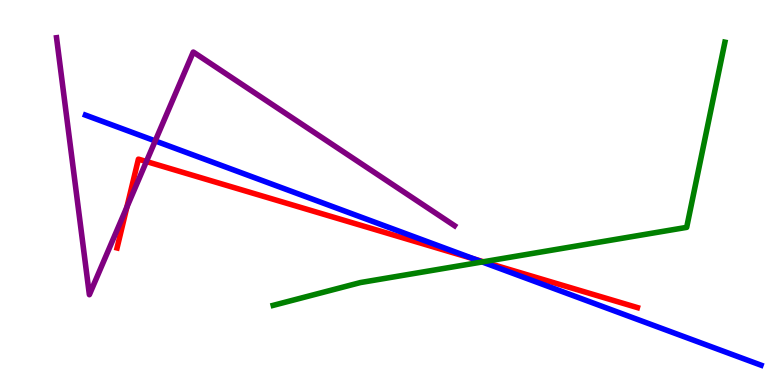[{'lines': ['blue', 'red'], 'intersections': [{'x': 6.13, 'y': 3.27}]}, {'lines': ['green', 'red'], 'intersections': [{'x': 6.24, 'y': 3.2}]}, {'lines': ['purple', 'red'], 'intersections': [{'x': 1.64, 'y': 4.62}, {'x': 1.89, 'y': 5.8}]}, {'lines': ['blue', 'green'], 'intersections': [{'x': 6.22, 'y': 3.2}]}, {'lines': ['blue', 'purple'], 'intersections': [{'x': 2.0, 'y': 6.34}]}, {'lines': ['green', 'purple'], 'intersections': []}]